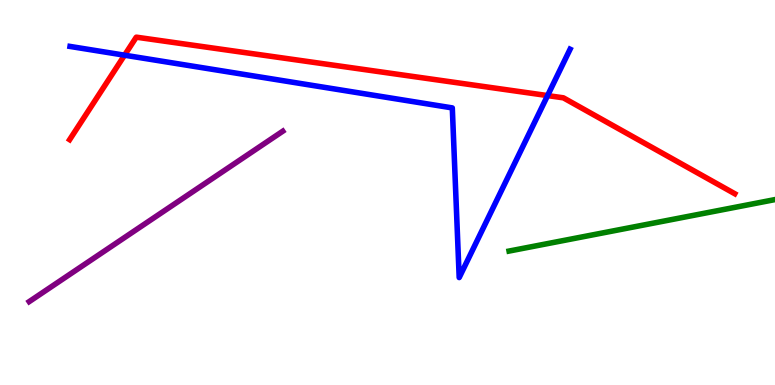[{'lines': ['blue', 'red'], 'intersections': [{'x': 1.61, 'y': 8.57}, {'x': 7.07, 'y': 7.52}]}, {'lines': ['green', 'red'], 'intersections': []}, {'lines': ['purple', 'red'], 'intersections': []}, {'lines': ['blue', 'green'], 'intersections': []}, {'lines': ['blue', 'purple'], 'intersections': []}, {'lines': ['green', 'purple'], 'intersections': []}]